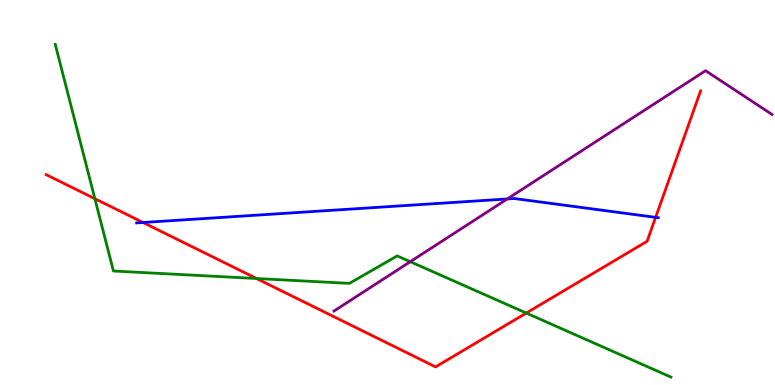[{'lines': ['blue', 'red'], 'intersections': [{'x': 1.85, 'y': 4.22}, {'x': 8.46, 'y': 4.35}]}, {'lines': ['green', 'red'], 'intersections': [{'x': 1.22, 'y': 4.84}, {'x': 3.31, 'y': 2.77}, {'x': 6.79, 'y': 1.87}]}, {'lines': ['purple', 'red'], 'intersections': []}, {'lines': ['blue', 'green'], 'intersections': []}, {'lines': ['blue', 'purple'], 'intersections': [{'x': 6.55, 'y': 4.83}]}, {'lines': ['green', 'purple'], 'intersections': [{'x': 5.29, 'y': 3.2}]}]